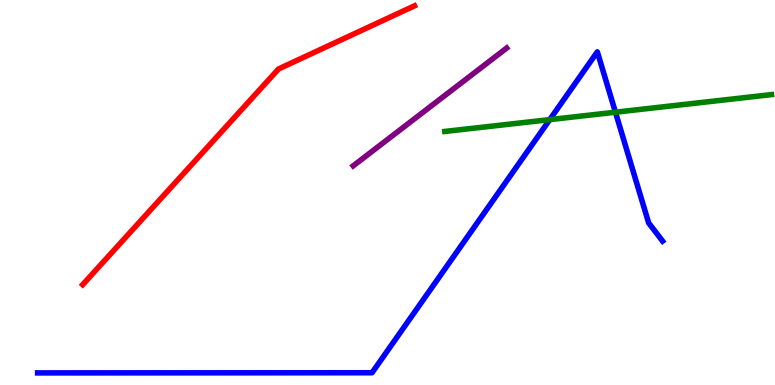[{'lines': ['blue', 'red'], 'intersections': []}, {'lines': ['green', 'red'], 'intersections': []}, {'lines': ['purple', 'red'], 'intersections': []}, {'lines': ['blue', 'green'], 'intersections': [{'x': 7.09, 'y': 6.89}, {'x': 7.94, 'y': 7.09}]}, {'lines': ['blue', 'purple'], 'intersections': []}, {'lines': ['green', 'purple'], 'intersections': []}]